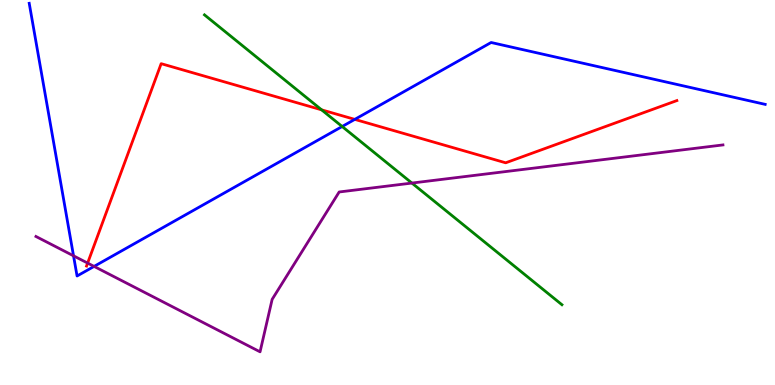[{'lines': ['blue', 'red'], 'intersections': [{'x': 4.58, 'y': 6.9}]}, {'lines': ['green', 'red'], 'intersections': [{'x': 4.15, 'y': 7.15}]}, {'lines': ['purple', 'red'], 'intersections': [{'x': 1.13, 'y': 3.17}]}, {'lines': ['blue', 'green'], 'intersections': [{'x': 4.41, 'y': 6.71}]}, {'lines': ['blue', 'purple'], 'intersections': [{'x': 0.949, 'y': 3.36}, {'x': 1.21, 'y': 3.08}]}, {'lines': ['green', 'purple'], 'intersections': [{'x': 5.31, 'y': 5.25}]}]